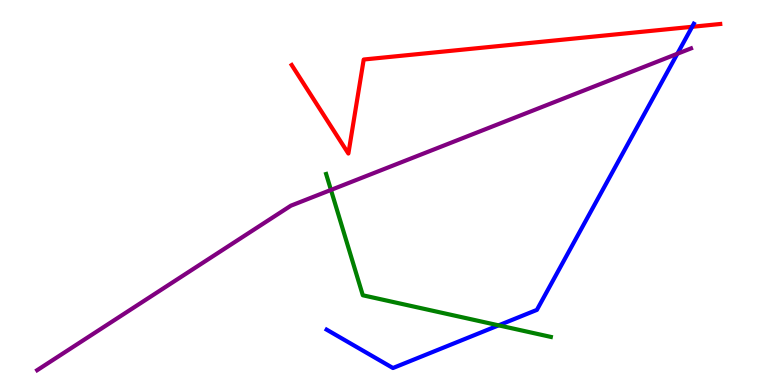[{'lines': ['blue', 'red'], 'intersections': [{'x': 8.93, 'y': 9.3}]}, {'lines': ['green', 'red'], 'intersections': []}, {'lines': ['purple', 'red'], 'intersections': []}, {'lines': ['blue', 'green'], 'intersections': [{'x': 6.43, 'y': 1.55}]}, {'lines': ['blue', 'purple'], 'intersections': [{'x': 8.74, 'y': 8.6}]}, {'lines': ['green', 'purple'], 'intersections': [{'x': 4.27, 'y': 5.07}]}]